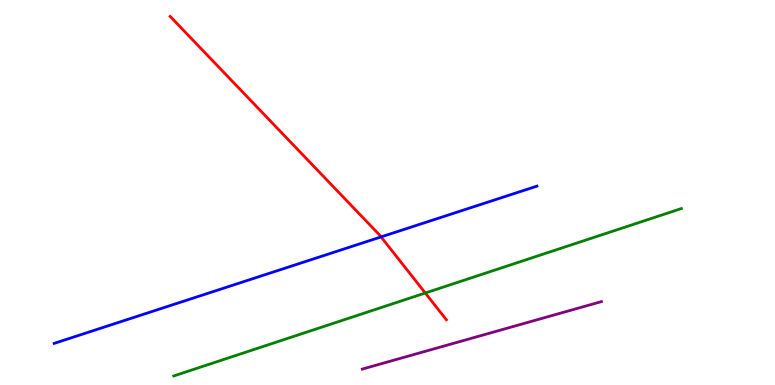[{'lines': ['blue', 'red'], 'intersections': [{'x': 4.92, 'y': 3.85}]}, {'lines': ['green', 'red'], 'intersections': [{'x': 5.49, 'y': 2.39}]}, {'lines': ['purple', 'red'], 'intersections': []}, {'lines': ['blue', 'green'], 'intersections': []}, {'lines': ['blue', 'purple'], 'intersections': []}, {'lines': ['green', 'purple'], 'intersections': []}]